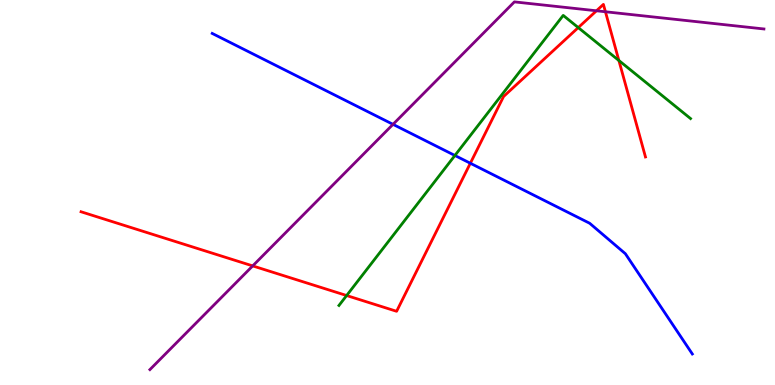[{'lines': ['blue', 'red'], 'intersections': [{'x': 6.07, 'y': 5.76}]}, {'lines': ['green', 'red'], 'intersections': [{'x': 4.47, 'y': 2.32}, {'x': 7.46, 'y': 9.28}, {'x': 7.99, 'y': 8.43}]}, {'lines': ['purple', 'red'], 'intersections': [{'x': 3.26, 'y': 3.09}, {'x': 7.7, 'y': 9.72}, {'x': 7.81, 'y': 9.69}]}, {'lines': ['blue', 'green'], 'intersections': [{'x': 5.87, 'y': 5.96}]}, {'lines': ['blue', 'purple'], 'intersections': [{'x': 5.07, 'y': 6.77}]}, {'lines': ['green', 'purple'], 'intersections': []}]